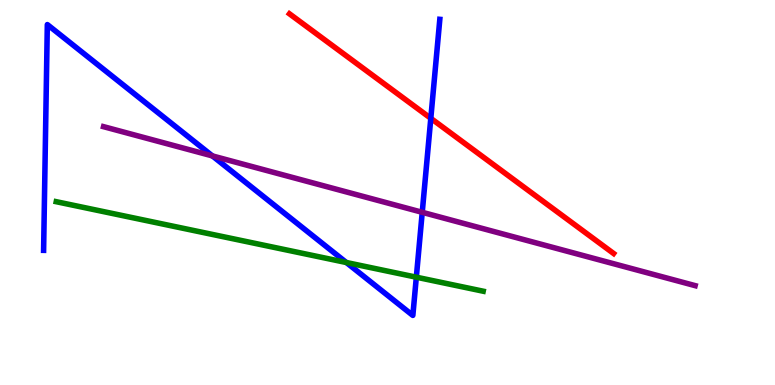[{'lines': ['blue', 'red'], 'intersections': [{'x': 5.56, 'y': 6.93}]}, {'lines': ['green', 'red'], 'intersections': []}, {'lines': ['purple', 'red'], 'intersections': []}, {'lines': ['blue', 'green'], 'intersections': [{'x': 4.47, 'y': 3.18}, {'x': 5.37, 'y': 2.8}]}, {'lines': ['blue', 'purple'], 'intersections': [{'x': 2.74, 'y': 5.95}, {'x': 5.45, 'y': 4.49}]}, {'lines': ['green', 'purple'], 'intersections': []}]